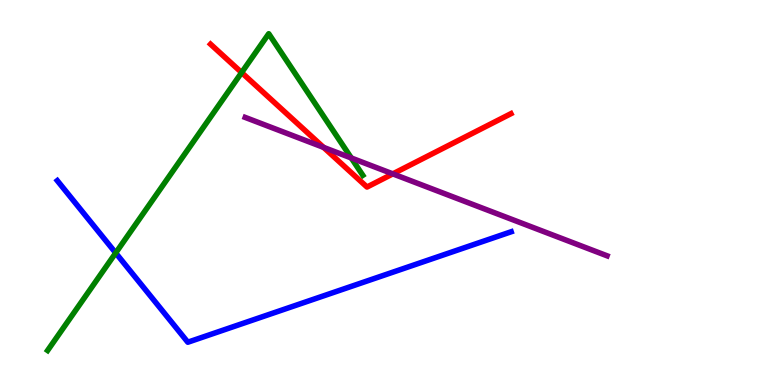[{'lines': ['blue', 'red'], 'intersections': []}, {'lines': ['green', 'red'], 'intersections': [{'x': 3.12, 'y': 8.12}]}, {'lines': ['purple', 'red'], 'intersections': [{'x': 4.18, 'y': 6.17}, {'x': 5.07, 'y': 5.48}]}, {'lines': ['blue', 'green'], 'intersections': [{'x': 1.49, 'y': 3.43}]}, {'lines': ['blue', 'purple'], 'intersections': []}, {'lines': ['green', 'purple'], 'intersections': [{'x': 4.53, 'y': 5.9}]}]